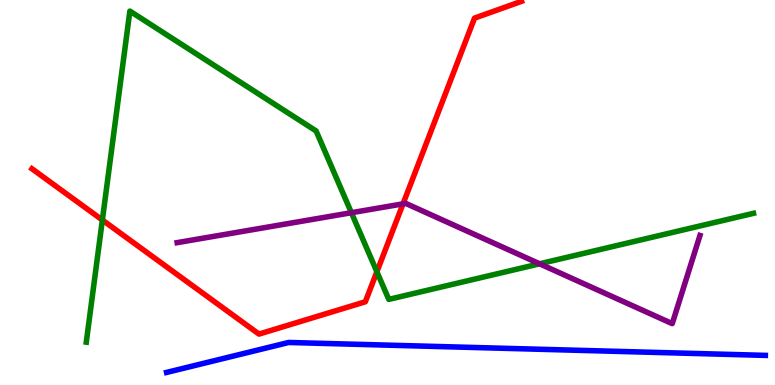[{'lines': ['blue', 'red'], 'intersections': []}, {'lines': ['green', 'red'], 'intersections': [{'x': 1.32, 'y': 4.29}, {'x': 4.86, 'y': 2.94}]}, {'lines': ['purple', 'red'], 'intersections': [{'x': 5.2, 'y': 4.71}]}, {'lines': ['blue', 'green'], 'intersections': []}, {'lines': ['blue', 'purple'], 'intersections': []}, {'lines': ['green', 'purple'], 'intersections': [{'x': 4.53, 'y': 4.47}, {'x': 6.96, 'y': 3.15}]}]